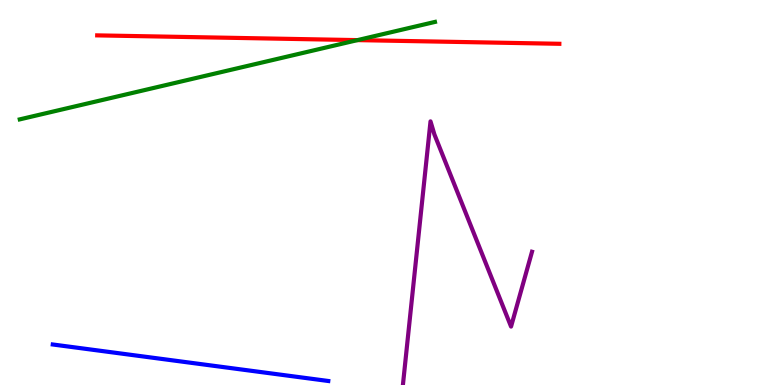[{'lines': ['blue', 'red'], 'intersections': []}, {'lines': ['green', 'red'], 'intersections': [{'x': 4.61, 'y': 8.96}]}, {'lines': ['purple', 'red'], 'intersections': []}, {'lines': ['blue', 'green'], 'intersections': []}, {'lines': ['blue', 'purple'], 'intersections': []}, {'lines': ['green', 'purple'], 'intersections': []}]